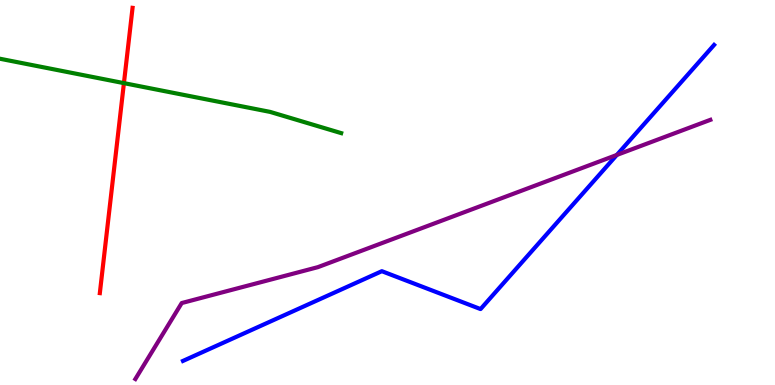[{'lines': ['blue', 'red'], 'intersections': []}, {'lines': ['green', 'red'], 'intersections': [{'x': 1.6, 'y': 7.84}]}, {'lines': ['purple', 'red'], 'intersections': []}, {'lines': ['blue', 'green'], 'intersections': []}, {'lines': ['blue', 'purple'], 'intersections': [{'x': 7.96, 'y': 5.98}]}, {'lines': ['green', 'purple'], 'intersections': []}]